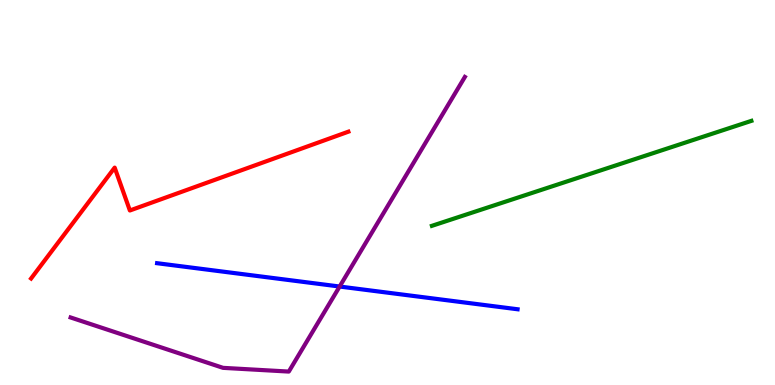[{'lines': ['blue', 'red'], 'intersections': []}, {'lines': ['green', 'red'], 'intersections': []}, {'lines': ['purple', 'red'], 'intersections': []}, {'lines': ['blue', 'green'], 'intersections': []}, {'lines': ['blue', 'purple'], 'intersections': [{'x': 4.38, 'y': 2.56}]}, {'lines': ['green', 'purple'], 'intersections': []}]